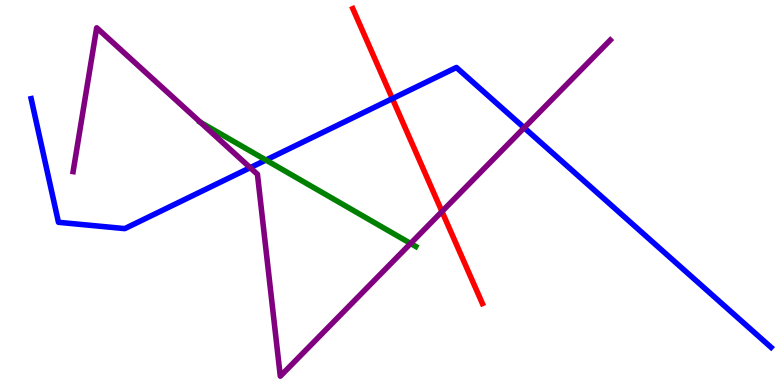[{'lines': ['blue', 'red'], 'intersections': [{'x': 5.06, 'y': 7.44}]}, {'lines': ['green', 'red'], 'intersections': []}, {'lines': ['purple', 'red'], 'intersections': [{'x': 5.7, 'y': 4.51}]}, {'lines': ['blue', 'green'], 'intersections': [{'x': 3.43, 'y': 5.84}]}, {'lines': ['blue', 'purple'], 'intersections': [{'x': 3.23, 'y': 5.64}, {'x': 6.76, 'y': 6.68}]}, {'lines': ['green', 'purple'], 'intersections': [{'x': 2.58, 'y': 6.83}, {'x': 5.3, 'y': 3.68}]}]